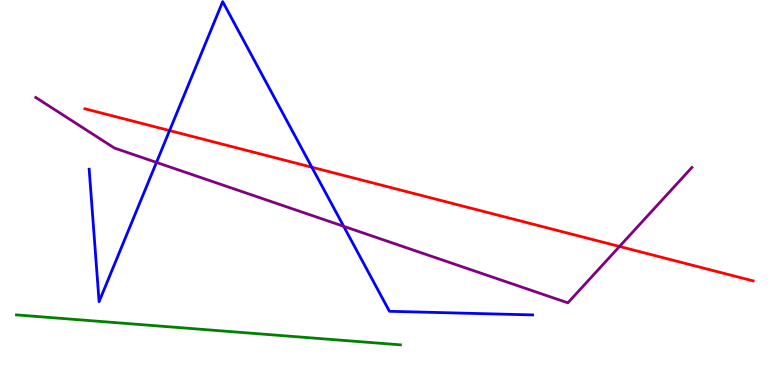[{'lines': ['blue', 'red'], 'intersections': [{'x': 2.19, 'y': 6.61}, {'x': 4.02, 'y': 5.66}]}, {'lines': ['green', 'red'], 'intersections': []}, {'lines': ['purple', 'red'], 'intersections': [{'x': 7.99, 'y': 3.6}]}, {'lines': ['blue', 'green'], 'intersections': []}, {'lines': ['blue', 'purple'], 'intersections': [{'x': 2.02, 'y': 5.78}, {'x': 4.43, 'y': 4.12}]}, {'lines': ['green', 'purple'], 'intersections': []}]